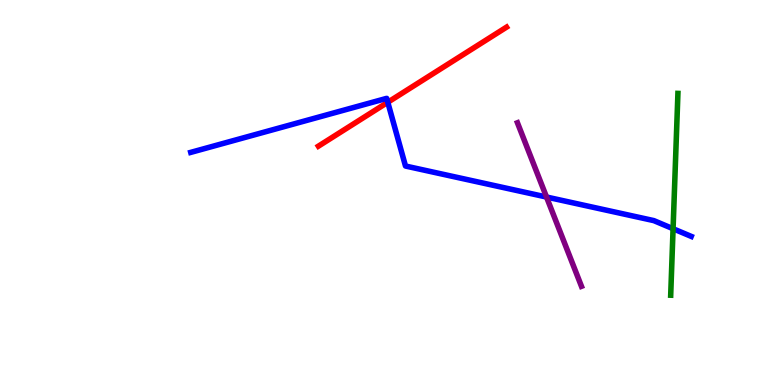[{'lines': ['blue', 'red'], 'intersections': [{'x': 5.0, 'y': 7.34}]}, {'lines': ['green', 'red'], 'intersections': []}, {'lines': ['purple', 'red'], 'intersections': []}, {'lines': ['blue', 'green'], 'intersections': [{'x': 8.68, 'y': 4.06}]}, {'lines': ['blue', 'purple'], 'intersections': [{'x': 7.05, 'y': 4.88}]}, {'lines': ['green', 'purple'], 'intersections': []}]